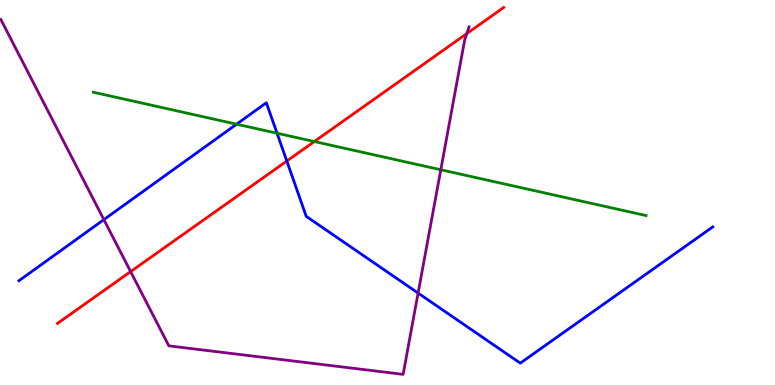[{'lines': ['blue', 'red'], 'intersections': [{'x': 3.7, 'y': 5.82}]}, {'lines': ['green', 'red'], 'intersections': [{'x': 4.06, 'y': 6.32}]}, {'lines': ['purple', 'red'], 'intersections': [{'x': 1.69, 'y': 2.95}, {'x': 6.02, 'y': 9.13}]}, {'lines': ['blue', 'green'], 'intersections': [{'x': 3.05, 'y': 6.77}, {'x': 3.57, 'y': 6.54}]}, {'lines': ['blue', 'purple'], 'intersections': [{'x': 1.34, 'y': 4.3}, {'x': 5.39, 'y': 2.39}]}, {'lines': ['green', 'purple'], 'intersections': [{'x': 5.69, 'y': 5.59}]}]